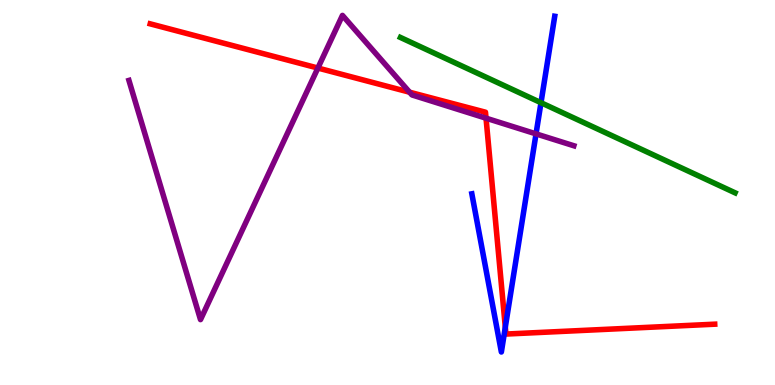[{'lines': ['blue', 'red'], 'intersections': [{'x': 6.52, 'y': 1.5}]}, {'lines': ['green', 'red'], 'intersections': []}, {'lines': ['purple', 'red'], 'intersections': [{'x': 4.1, 'y': 8.23}, {'x': 5.28, 'y': 7.61}, {'x': 6.27, 'y': 6.93}]}, {'lines': ['blue', 'green'], 'intersections': [{'x': 6.98, 'y': 7.33}]}, {'lines': ['blue', 'purple'], 'intersections': [{'x': 6.92, 'y': 6.52}]}, {'lines': ['green', 'purple'], 'intersections': []}]